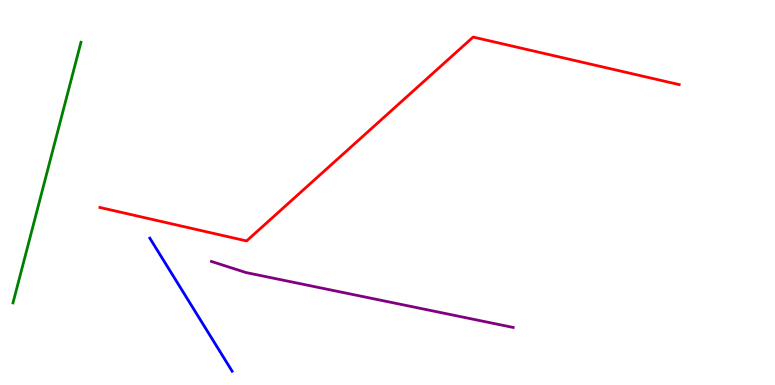[{'lines': ['blue', 'red'], 'intersections': []}, {'lines': ['green', 'red'], 'intersections': []}, {'lines': ['purple', 'red'], 'intersections': []}, {'lines': ['blue', 'green'], 'intersections': []}, {'lines': ['blue', 'purple'], 'intersections': []}, {'lines': ['green', 'purple'], 'intersections': []}]